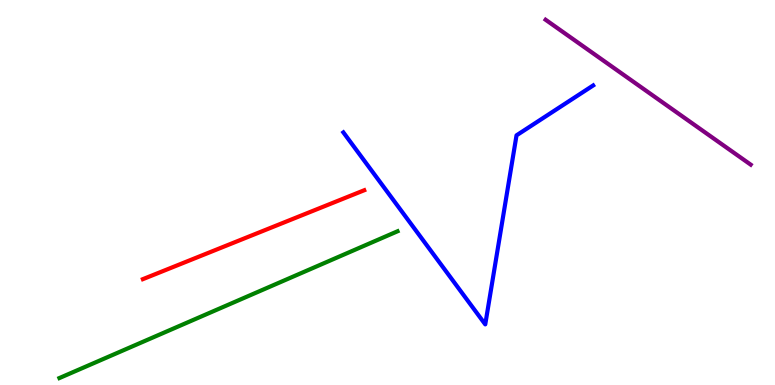[{'lines': ['blue', 'red'], 'intersections': []}, {'lines': ['green', 'red'], 'intersections': []}, {'lines': ['purple', 'red'], 'intersections': []}, {'lines': ['blue', 'green'], 'intersections': []}, {'lines': ['blue', 'purple'], 'intersections': []}, {'lines': ['green', 'purple'], 'intersections': []}]